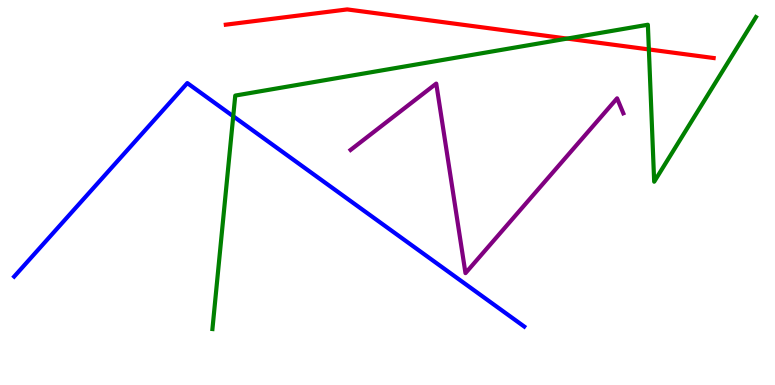[{'lines': ['blue', 'red'], 'intersections': []}, {'lines': ['green', 'red'], 'intersections': [{'x': 7.32, 'y': 9.0}, {'x': 8.37, 'y': 8.72}]}, {'lines': ['purple', 'red'], 'intersections': []}, {'lines': ['blue', 'green'], 'intersections': [{'x': 3.01, 'y': 6.98}]}, {'lines': ['blue', 'purple'], 'intersections': []}, {'lines': ['green', 'purple'], 'intersections': []}]